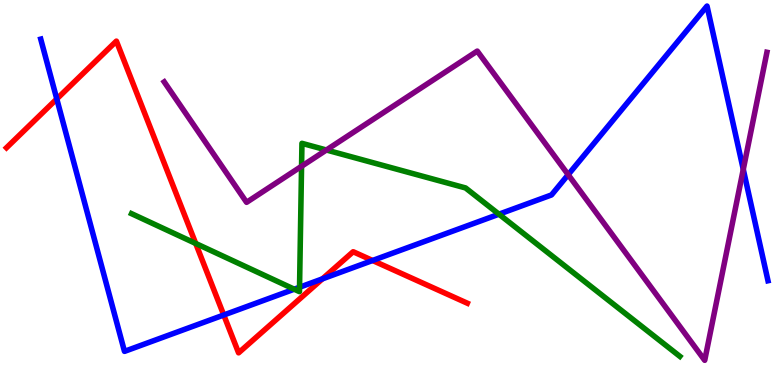[{'lines': ['blue', 'red'], 'intersections': [{'x': 0.733, 'y': 7.43}, {'x': 2.89, 'y': 1.82}, {'x': 4.16, 'y': 2.76}, {'x': 4.81, 'y': 3.23}]}, {'lines': ['green', 'red'], 'intersections': [{'x': 2.53, 'y': 3.68}]}, {'lines': ['purple', 'red'], 'intersections': []}, {'lines': ['blue', 'green'], 'intersections': [{'x': 3.8, 'y': 2.49}, {'x': 3.86, 'y': 2.54}, {'x': 6.44, 'y': 4.44}]}, {'lines': ['blue', 'purple'], 'intersections': [{'x': 7.33, 'y': 5.46}, {'x': 9.59, 'y': 5.6}]}, {'lines': ['green', 'purple'], 'intersections': [{'x': 3.89, 'y': 5.68}, {'x': 4.21, 'y': 6.1}]}]